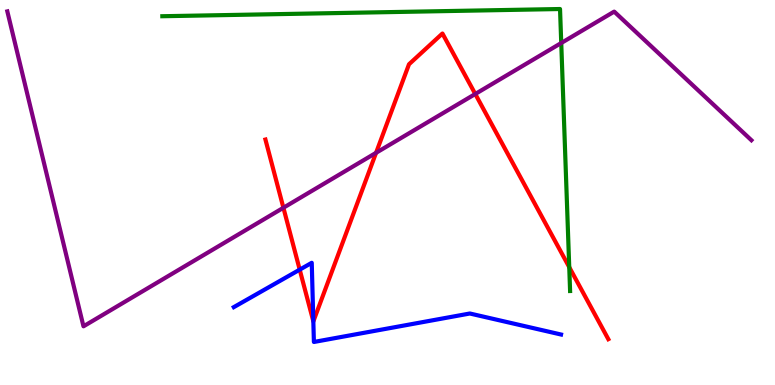[{'lines': ['blue', 'red'], 'intersections': [{'x': 3.87, 'y': 3.0}, {'x': 4.04, 'y': 1.65}]}, {'lines': ['green', 'red'], 'intersections': [{'x': 7.35, 'y': 3.06}]}, {'lines': ['purple', 'red'], 'intersections': [{'x': 3.66, 'y': 4.6}, {'x': 4.85, 'y': 6.03}, {'x': 6.13, 'y': 7.56}]}, {'lines': ['blue', 'green'], 'intersections': []}, {'lines': ['blue', 'purple'], 'intersections': []}, {'lines': ['green', 'purple'], 'intersections': [{'x': 7.24, 'y': 8.88}]}]